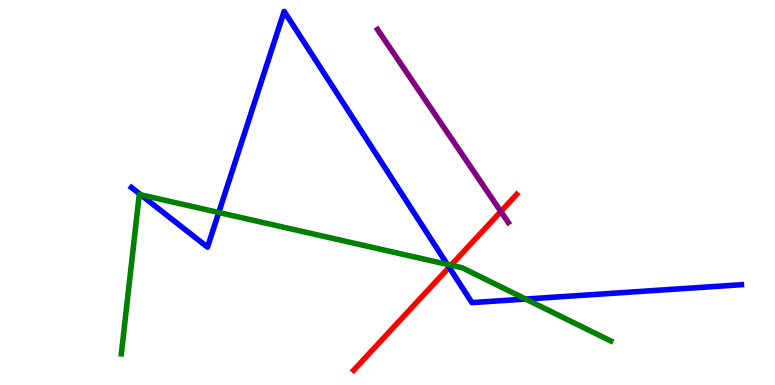[{'lines': ['blue', 'red'], 'intersections': [{'x': 5.8, 'y': 3.06}]}, {'lines': ['green', 'red'], 'intersections': [{'x': 5.82, 'y': 3.11}]}, {'lines': ['purple', 'red'], 'intersections': [{'x': 6.46, 'y': 4.51}]}, {'lines': ['blue', 'green'], 'intersections': [{'x': 1.82, 'y': 4.94}, {'x': 2.82, 'y': 4.48}, {'x': 5.77, 'y': 3.13}, {'x': 6.78, 'y': 2.23}]}, {'lines': ['blue', 'purple'], 'intersections': []}, {'lines': ['green', 'purple'], 'intersections': []}]